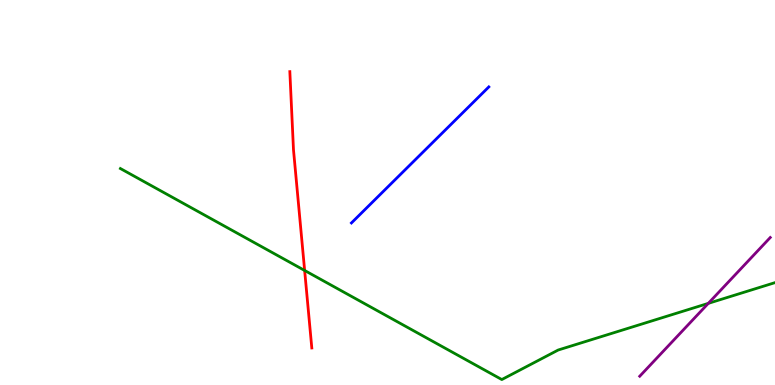[{'lines': ['blue', 'red'], 'intersections': []}, {'lines': ['green', 'red'], 'intersections': [{'x': 3.93, 'y': 2.97}]}, {'lines': ['purple', 'red'], 'intersections': []}, {'lines': ['blue', 'green'], 'intersections': []}, {'lines': ['blue', 'purple'], 'intersections': []}, {'lines': ['green', 'purple'], 'intersections': [{'x': 9.14, 'y': 2.12}]}]